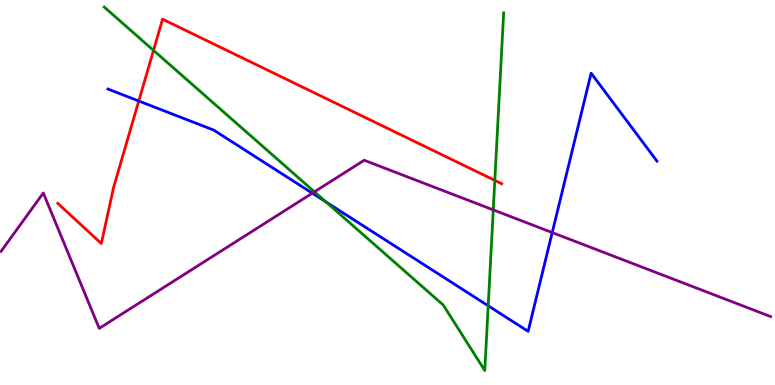[{'lines': ['blue', 'red'], 'intersections': [{'x': 1.79, 'y': 7.38}]}, {'lines': ['green', 'red'], 'intersections': [{'x': 1.98, 'y': 8.69}, {'x': 6.38, 'y': 5.31}]}, {'lines': ['purple', 'red'], 'intersections': []}, {'lines': ['blue', 'green'], 'intersections': [{'x': 4.21, 'y': 4.76}, {'x': 6.3, 'y': 2.06}]}, {'lines': ['blue', 'purple'], 'intersections': [{'x': 4.03, 'y': 4.98}, {'x': 7.13, 'y': 3.96}]}, {'lines': ['green', 'purple'], 'intersections': [{'x': 4.06, 'y': 5.02}, {'x': 6.36, 'y': 4.55}]}]